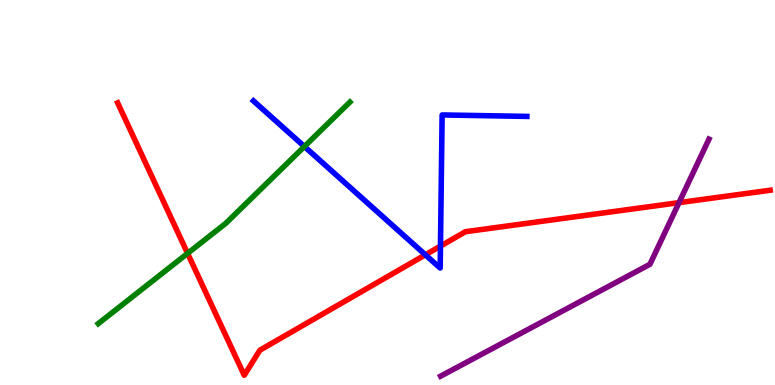[{'lines': ['blue', 'red'], 'intersections': [{'x': 5.49, 'y': 3.38}, {'x': 5.68, 'y': 3.61}]}, {'lines': ['green', 'red'], 'intersections': [{'x': 2.42, 'y': 3.42}]}, {'lines': ['purple', 'red'], 'intersections': [{'x': 8.76, 'y': 4.74}]}, {'lines': ['blue', 'green'], 'intersections': [{'x': 3.93, 'y': 6.19}]}, {'lines': ['blue', 'purple'], 'intersections': []}, {'lines': ['green', 'purple'], 'intersections': []}]